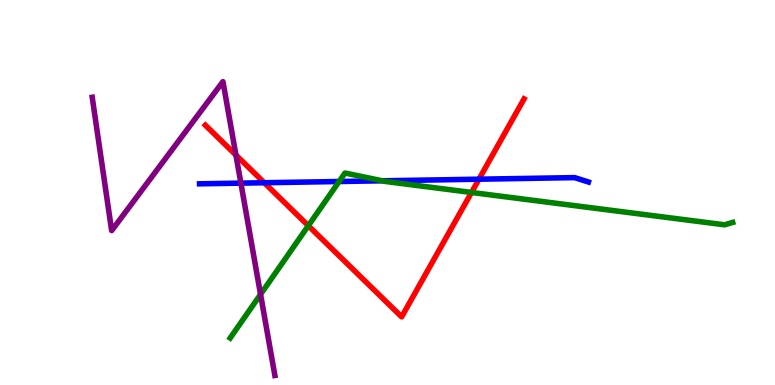[{'lines': ['blue', 'red'], 'intersections': [{'x': 3.41, 'y': 5.25}, {'x': 6.18, 'y': 5.35}]}, {'lines': ['green', 'red'], 'intersections': [{'x': 3.98, 'y': 4.14}, {'x': 6.08, 'y': 5.0}]}, {'lines': ['purple', 'red'], 'intersections': [{'x': 3.04, 'y': 5.97}]}, {'lines': ['blue', 'green'], 'intersections': [{'x': 4.38, 'y': 5.29}, {'x': 4.93, 'y': 5.3}]}, {'lines': ['blue', 'purple'], 'intersections': [{'x': 3.11, 'y': 5.24}]}, {'lines': ['green', 'purple'], 'intersections': [{'x': 3.36, 'y': 2.35}]}]